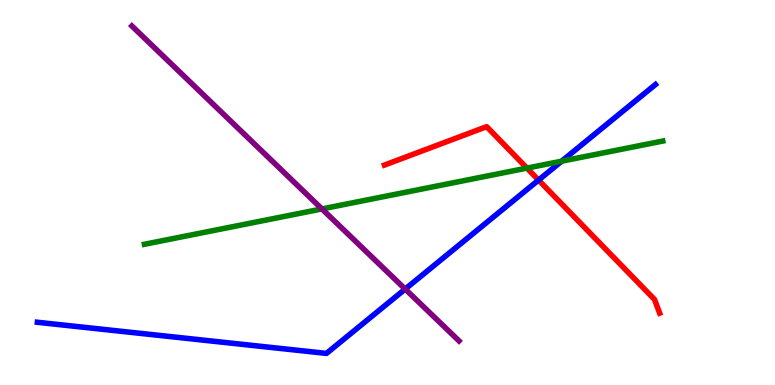[{'lines': ['blue', 'red'], 'intersections': [{'x': 6.95, 'y': 5.32}]}, {'lines': ['green', 'red'], 'intersections': [{'x': 6.8, 'y': 5.63}]}, {'lines': ['purple', 'red'], 'intersections': []}, {'lines': ['blue', 'green'], 'intersections': [{'x': 7.25, 'y': 5.81}]}, {'lines': ['blue', 'purple'], 'intersections': [{'x': 5.23, 'y': 2.49}]}, {'lines': ['green', 'purple'], 'intersections': [{'x': 4.15, 'y': 4.57}]}]